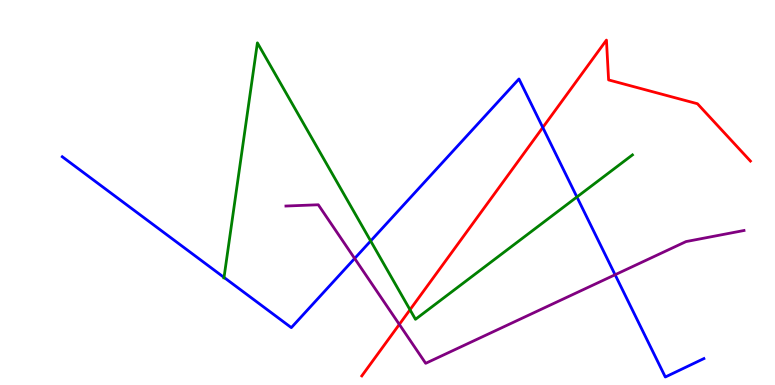[{'lines': ['blue', 'red'], 'intersections': [{'x': 7.0, 'y': 6.69}]}, {'lines': ['green', 'red'], 'intersections': [{'x': 5.29, 'y': 1.95}]}, {'lines': ['purple', 'red'], 'intersections': [{'x': 5.15, 'y': 1.57}]}, {'lines': ['blue', 'green'], 'intersections': [{'x': 2.89, 'y': 2.79}, {'x': 4.78, 'y': 3.74}, {'x': 7.44, 'y': 4.88}]}, {'lines': ['blue', 'purple'], 'intersections': [{'x': 4.58, 'y': 3.29}, {'x': 7.94, 'y': 2.86}]}, {'lines': ['green', 'purple'], 'intersections': []}]